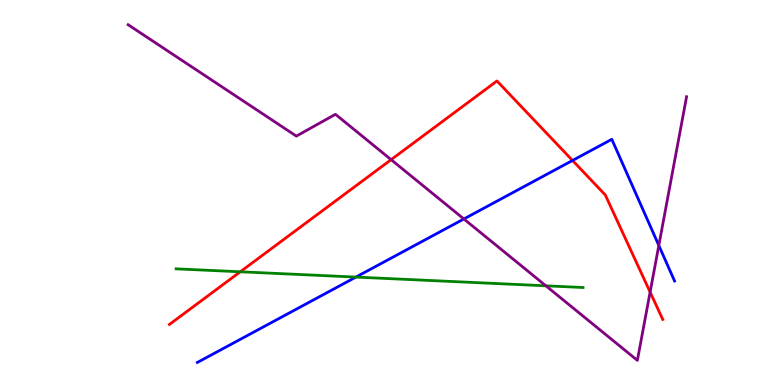[{'lines': ['blue', 'red'], 'intersections': [{'x': 7.39, 'y': 5.83}]}, {'lines': ['green', 'red'], 'intersections': [{'x': 3.1, 'y': 2.94}]}, {'lines': ['purple', 'red'], 'intersections': [{'x': 5.05, 'y': 5.85}, {'x': 8.39, 'y': 2.41}]}, {'lines': ['blue', 'green'], 'intersections': [{'x': 4.59, 'y': 2.8}]}, {'lines': ['blue', 'purple'], 'intersections': [{'x': 5.99, 'y': 4.31}, {'x': 8.5, 'y': 3.62}]}, {'lines': ['green', 'purple'], 'intersections': [{'x': 7.04, 'y': 2.58}]}]